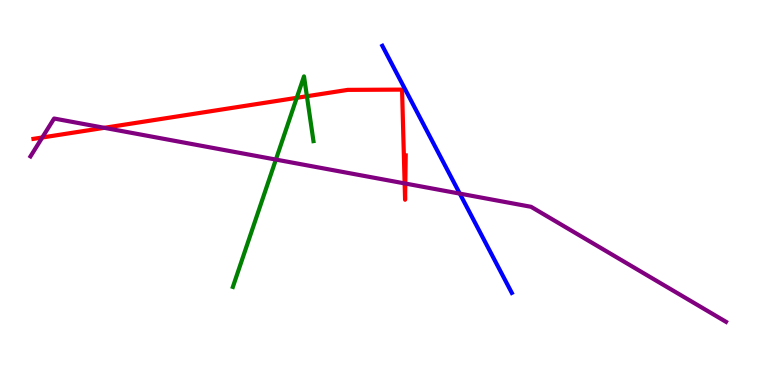[{'lines': ['blue', 'red'], 'intersections': []}, {'lines': ['green', 'red'], 'intersections': [{'x': 3.83, 'y': 7.46}, {'x': 3.96, 'y': 7.5}]}, {'lines': ['purple', 'red'], 'intersections': [{'x': 0.546, 'y': 6.43}, {'x': 1.35, 'y': 6.68}, {'x': 5.22, 'y': 5.24}, {'x': 5.23, 'y': 5.23}]}, {'lines': ['blue', 'green'], 'intersections': []}, {'lines': ['blue', 'purple'], 'intersections': [{'x': 5.93, 'y': 4.97}]}, {'lines': ['green', 'purple'], 'intersections': [{'x': 3.56, 'y': 5.86}]}]